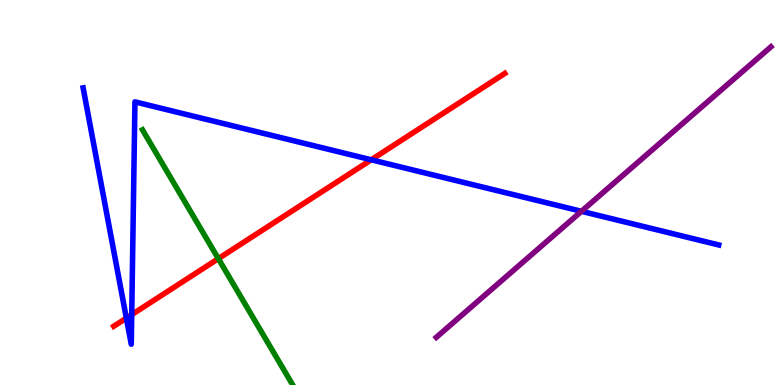[{'lines': ['blue', 'red'], 'intersections': [{'x': 1.63, 'y': 1.74}, {'x': 1.7, 'y': 1.83}, {'x': 4.79, 'y': 5.85}]}, {'lines': ['green', 'red'], 'intersections': [{'x': 2.82, 'y': 3.28}]}, {'lines': ['purple', 'red'], 'intersections': []}, {'lines': ['blue', 'green'], 'intersections': []}, {'lines': ['blue', 'purple'], 'intersections': [{'x': 7.5, 'y': 4.51}]}, {'lines': ['green', 'purple'], 'intersections': []}]